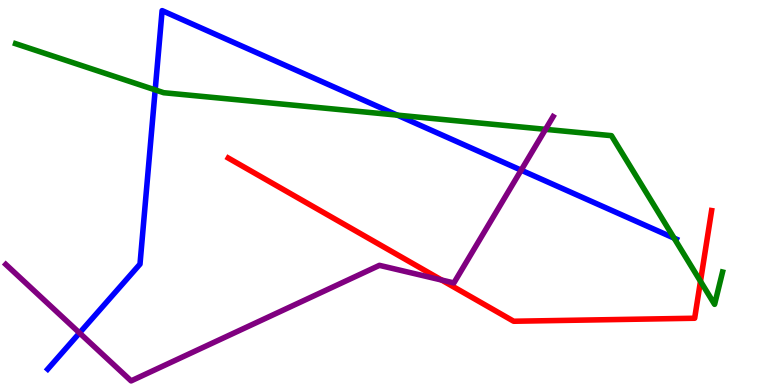[{'lines': ['blue', 'red'], 'intersections': []}, {'lines': ['green', 'red'], 'intersections': [{'x': 9.04, 'y': 2.69}]}, {'lines': ['purple', 'red'], 'intersections': [{'x': 5.7, 'y': 2.73}]}, {'lines': ['blue', 'green'], 'intersections': [{'x': 2.0, 'y': 7.67}, {'x': 5.13, 'y': 7.01}, {'x': 8.7, 'y': 3.81}]}, {'lines': ['blue', 'purple'], 'intersections': [{'x': 1.03, 'y': 1.35}, {'x': 6.72, 'y': 5.58}]}, {'lines': ['green', 'purple'], 'intersections': [{'x': 7.04, 'y': 6.64}]}]